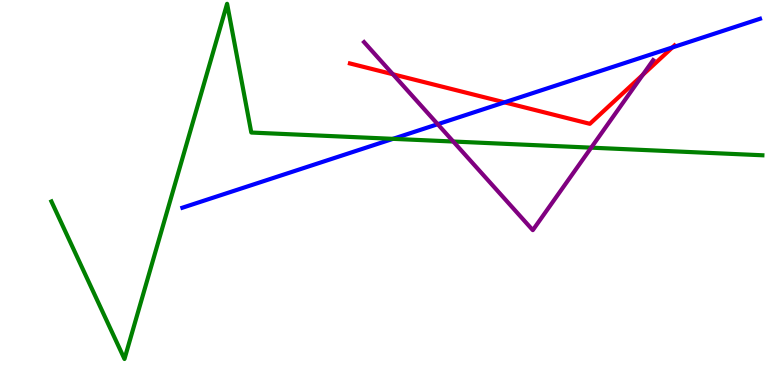[{'lines': ['blue', 'red'], 'intersections': [{'x': 6.51, 'y': 7.34}, {'x': 8.68, 'y': 8.77}]}, {'lines': ['green', 'red'], 'intersections': []}, {'lines': ['purple', 'red'], 'intersections': [{'x': 5.07, 'y': 8.07}, {'x': 8.29, 'y': 8.06}]}, {'lines': ['blue', 'green'], 'intersections': [{'x': 5.07, 'y': 6.39}]}, {'lines': ['blue', 'purple'], 'intersections': [{'x': 5.65, 'y': 6.77}]}, {'lines': ['green', 'purple'], 'intersections': [{'x': 5.85, 'y': 6.32}, {'x': 7.63, 'y': 6.16}]}]